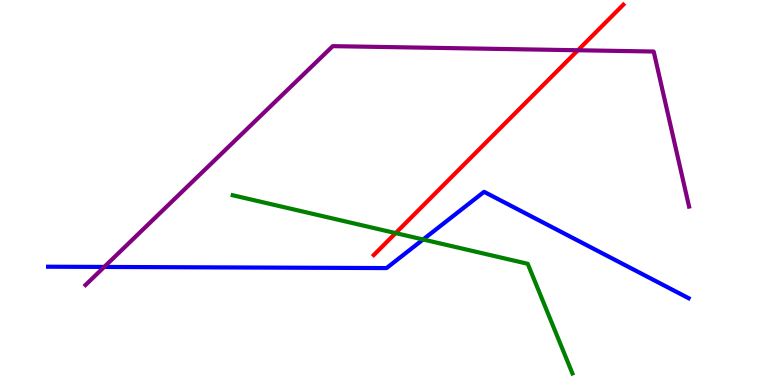[{'lines': ['blue', 'red'], 'intersections': []}, {'lines': ['green', 'red'], 'intersections': [{'x': 5.11, 'y': 3.95}]}, {'lines': ['purple', 'red'], 'intersections': [{'x': 7.46, 'y': 8.69}]}, {'lines': ['blue', 'green'], 'intersections': [{'x': 5.46, 'y': 3.78}]}, {'lines': ['blue', 'purple'], 'intersections': [{'x': 1.34, 'y': 3.07}]}, {'lines': ['green', 'purple'], 'intersections': []}]